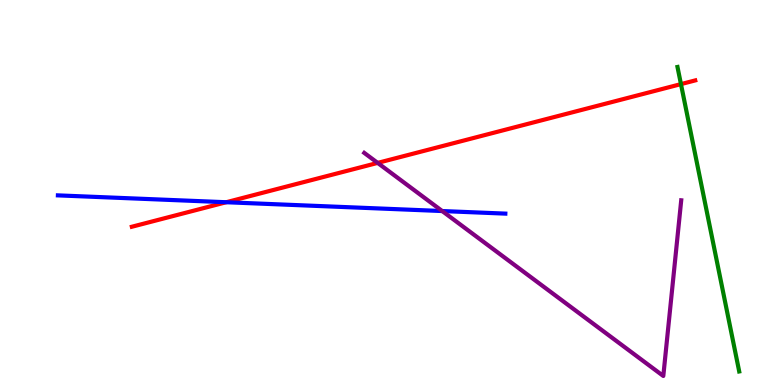[{'lines': ['blue', 'red'], 'intersections': [{'x': 2.92, 'y': 4.75}]}, {'lines': ['green', 'red'], 'intersections': [{'x': 8.79, 'y': 7.82}]}, {'lines': ['purple', 'red'], 'intersections': [{'x': 4.87, 'y': 5.77}]}, {'lines': ['blue', 'green'], 'intersections': []}, {'lines': ['blue', 'purple'], 'intersections': [{'x': 5.71, 'y': 4.52}]}, {'lines': ['green', 'purple'], 'intersections': []}]